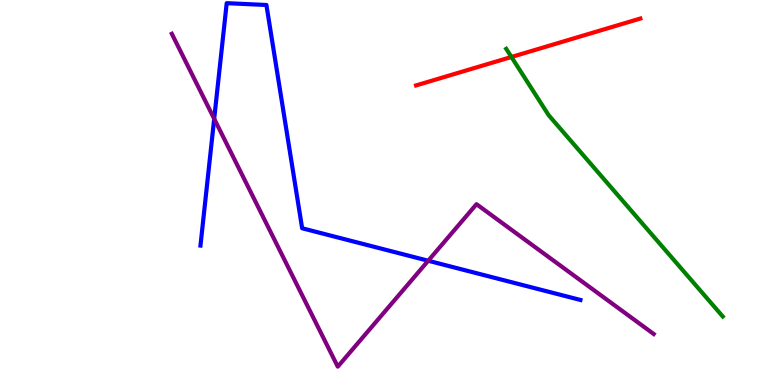[{'lines': ['blue', 'red'], 'intersections': []}, {'lines': ['green', 'red'], 'intersections': [{'x': 6.6, 'y': 8.52}]}, {'lines': ['purple', 'red'], 'intersections': []}, {'lines': ['blue', 'green'], 'intersections': []}, {'lines': ['blue', 'purple'], 'intersections': [{'x': 2.76, 'y': 6.91}, {'x': 5.53, 'y': 3.23}]}, {'lines': ['green', 'purple'], 'intersections': []}]